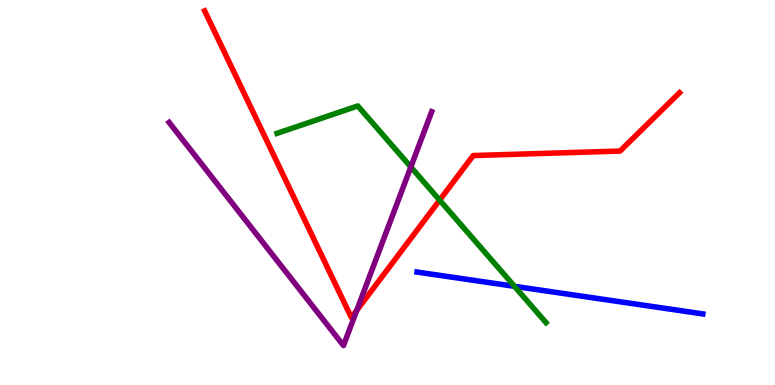[{'lines': ['blue', 'red'], 'intersections': []}, {'lines': ['green', 'red'], 'intersections': [{'x': 5.67, 'y': 4.8}]}, {'lines': ['purple', 'red'], 'intersections': [{'x': 4.6, 'y': 1.94}]}, {'lines': ['blue', 'green'], 'intersections': [{'x': 6.64, 'y': 2.56}]}, {'lines': ['blue', 'purple'], 'intersections': []}, {'lines': ['green', 'purple'], 'intersections': [{'x': 5.3, 'y': 5.66}]}]